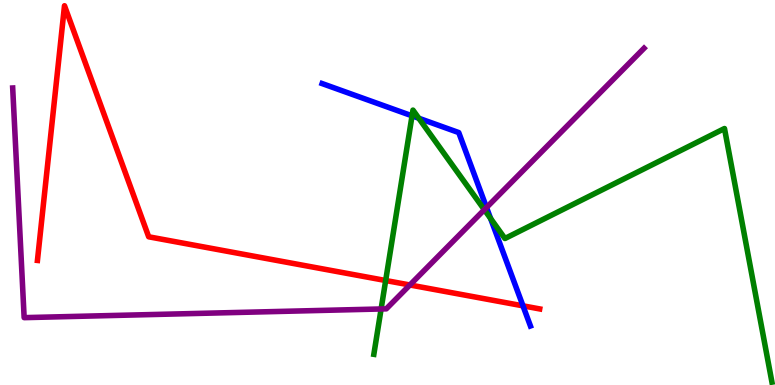[{'lines': ['blue', 'red'], 'intersections': [{'x': 6.75, 'y': 2.06}]}, {'lines': ['green', 'red'], 'intersections': [{'x': 4.98, 'y': 2.71}]}, {'lines': ['purple', 'red'], 'intersections': [{'x': 5.29, 'y': 2.6}]}, {'lines': ['blue', 'green'], 'intersections': [{'x': 5.32, 'y': 6.99}, {'x': 5.4, 'y': 6.93}, {'x': 6.33, 'y': 4.33}]}, {'lines': ['blue', 'purple'], 'intersections': [{'x': 6.28, 'y': 4.61}]}, {'lines': ['green', 'purple'], 'intersections': [{'x': 4.92, 'y': 1.97}, {'x': 6.25, 'y': 4.55}]}]